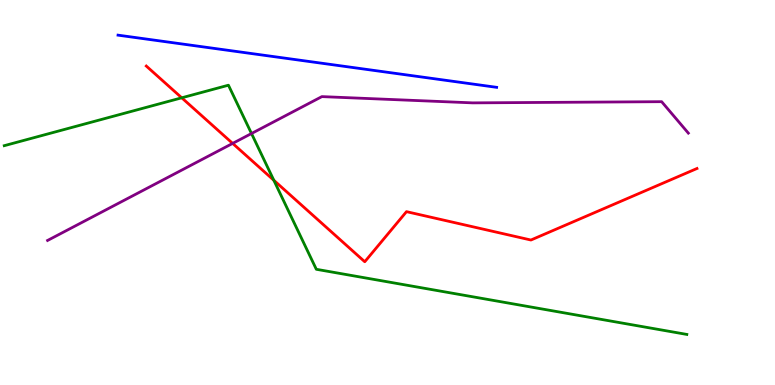[{'lines': ['blue', 'red'], 'intersections': []}, {'lines': ['green', 'red'], 'intersections': [{'x': 2.35, 'y': 7.46}, {'x': 3.53, 'y': 5.32}]}, {'lines': ['purple', 'red'], 'intersections': [{'x': 3.0, 'y': 6.28}]}, {'lines': ['blue', 'green'], 'intersections': []}, {'lines': ['blue', 'purple'], 'intersections': []}, {'lines': ['green', 'purple'], 'intersections': [{'x': 3.25, 'y': 6.53}]}]